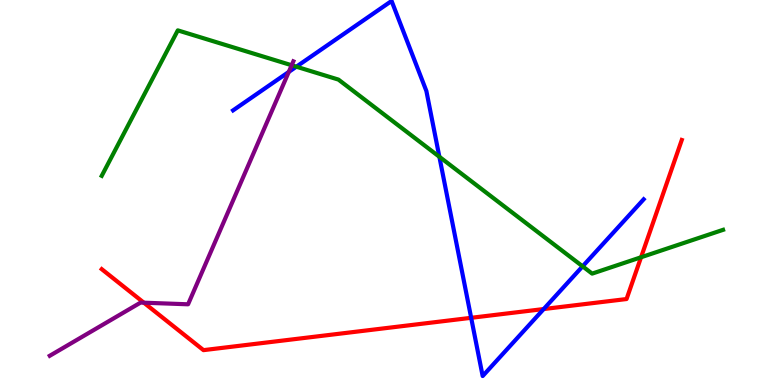[{'lines': ['blue', 'red'], 'intersections': [{'x': 6.08, 'y': 1.75}, {'x': 7.02, 'y': 1.97}]}, {'lines': ['green', 'red'], 'intersections': [{'x': 8.27, 'y': 3.32}]}, {'lines': ['purple', 'red'], 'intersections': [{'x': 1.86, 'y': 2.14}]}, {'lines': ['blue', 'green'], 'intersections': [{'x': 3.82, 'y': 8.27}, {'x': 5.67, 'y': 5.93}, {'x': 7.52, 'y': 3.08}]}, {'lines': ['blue', 'purple'], 'intersections': [{'x': 3.73, 'y': 8.13}]}, {'lines': ['green', 'purple'], 'intersections': [{'x': 3.76, 'y': 8.3}]}]